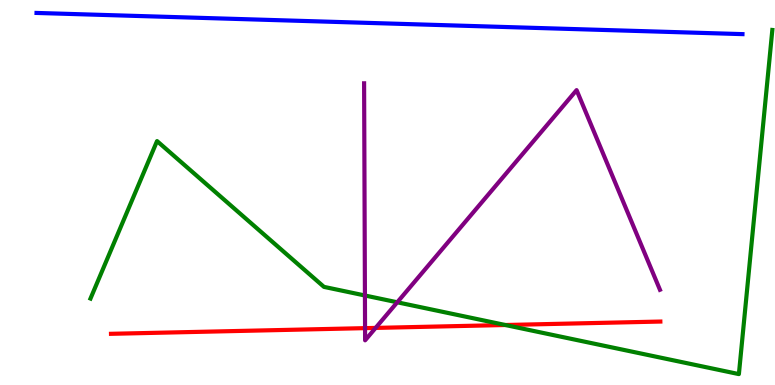[{'lines': ['blue', 'red'], 'intersections': []}, {'lines': ['green', 'red'], 'intersections': [{'x': 6.52, 'y': 1.56}]}, {'lines': ['purple', 'red'], 'intersections': [{'x': 4.71, 'y': 1.48}, {'x': 4.85, 'y': 1.48}]}, {'lines': ['blue', 'green'], 'intersections': []}, {'lines': ['blue', 'purple'], 'intersections': []}, {'lines': ['green', 'purple'], 'intersections': [{'x': 4.71, 'y': 2.32}, {'x': 5.13, 'y': 2.15}]}]